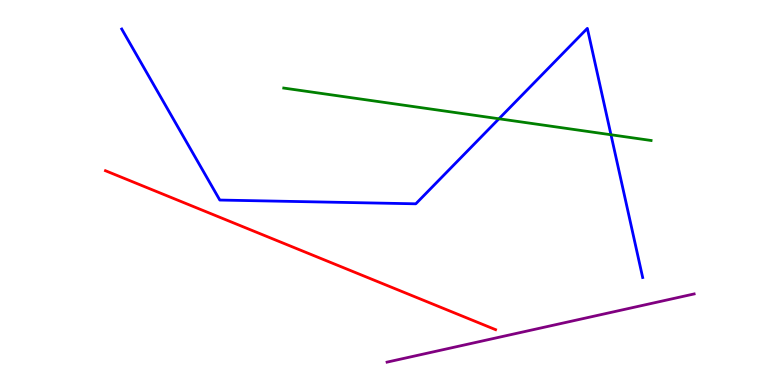[{'lines': ['blue', 'red'], 'intersections': []}, {'lines': ['green', 'red'], 'intersections': []}, {'lines': ['purple', 'red'], 'intersections': []}, {'lines': ['blue', 'green'], 'intersections': [{'x': 6.44, 'y': 6.92}, {'x': 7.88, 'y': 6.5}]}, {'lines': ['blue', 'purple'], 'intersections': []}, {'lines': ['green', 'purple'], 'intersections': []}]